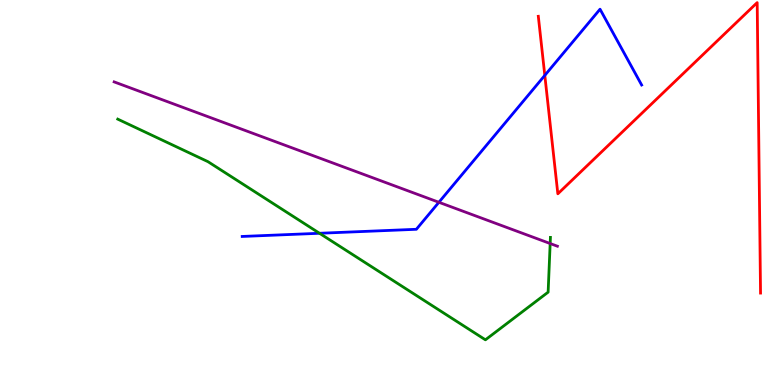[{'lines': ['blue', 'red'], 'intersections': [{'x': 7.03, 'y': 8.04}]}, {'lines': ['green', 'red'], 'intersections': []}, {'lines': ['purple', 'red'], 'intersections': []}, {'lines': ['blue', 'green'], 'intersections': [{'x': 4.12, 'y': 3.94}]}, {'lines': ['blue', 'purple'], 'intersections': [{'x': 5.66, 'y': 4.75}]}, {'lines': ['green', 'purple'], 'intersections': [{'x': 7.1, 'y': 3.67}]}]